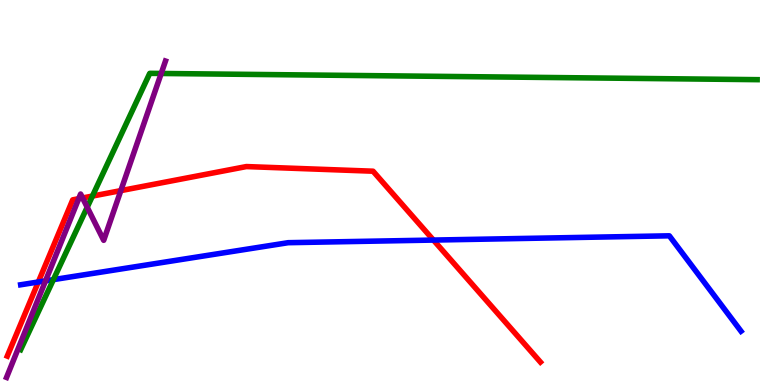[{'lines': ['blue', 'red'], 'intersections': [{'x': 0.494, 'y': 2.68}, {'x': 5.59, 'y': 3.76}]}, {'lines': ['green', 'red'], 'intersections': [{'x': 1.19, 'y': 4.91}]}, {'lines': ['purple', 'red'], 'intersections': [{'x': 1.02, 'y': 4.84}, {'x': 1.07, 'y': 4.86}, {'x': 1.56, 'y': 5.05}]}, {'lines': ['blue', 'green'], 'intersections': [{'x': 0.689, 'y': 2.74}]}, {'lines': ['blue', 'purple'], 'intersections': [{'x': 0.588, 'y': 2.71}]}, {'lines': ['green', 'purple'], 'intersections': [{'x': 1.13, 'y': 4.62}, {'x': 2.08, 'y': 8.09}]}]